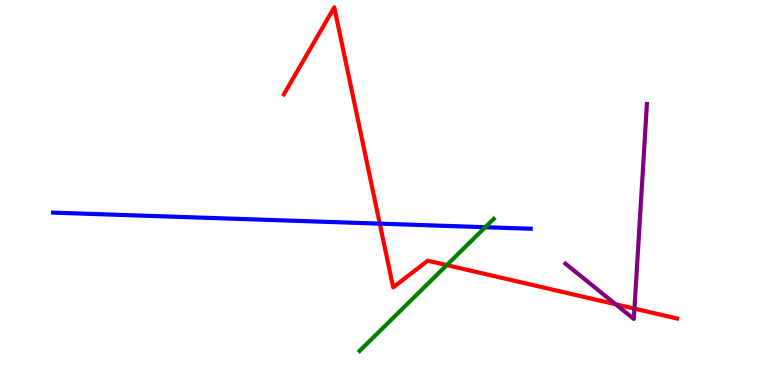[{'lines': ['blue', 'red'], 'intersections': [{'x': 4.9, 'y': 4.19}]}, {'lines': ['green', 'red'], 'intersections': [{'x': 5.76, 'y': 3.11}]}, {'lines': ['purple', 'red'], 'intersections': [{'x': 7.94, 'y': 2.1}, {'x': 8.19, 'y': 1.98}]}, {'lines': ['blue', 'green'], 'intersections': [{'x': 6.26, 'y': 4.1}]}, {'lines': ['blue', 'purple'], 'intersections': []}, {'lines': ['green', 'purple'], 'intersections': []}]